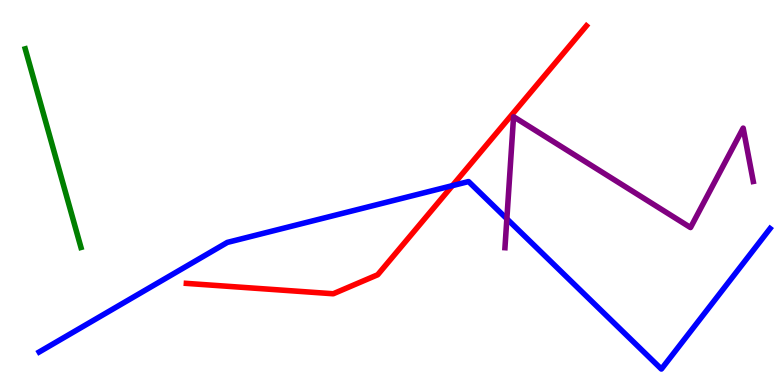[{'lines': ['blue', 'red'], 'intersections': [{'x': 5.84, 'y': 5.18}]}, {'lines': ['green', 'red'], 'intersections': []}, {'lines': ['purple', 'red'], 'intersections': []}, {'lines': ['blue', 'green'], 'intersections': []}, {'lines': ['blue', 'purple'], 'intersections': [{'x': 6.54, 'y': 4.32}]}, {'lines': ['green', 'purple'], 'intersections': []}]